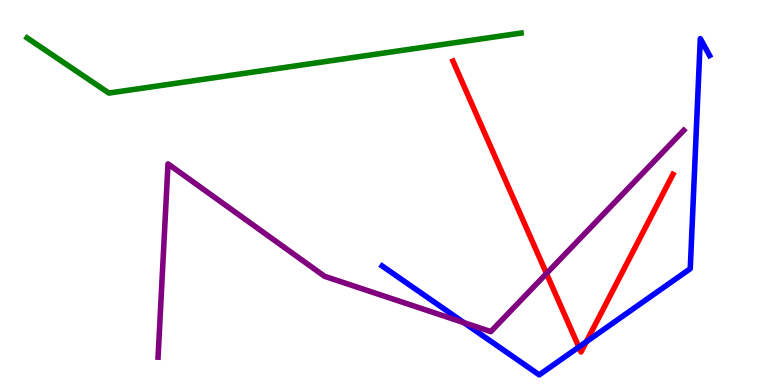[{'lines': ['blue', 'red'], 'intersections': [{'x': 7.47, 'y': 0.987}, {'x': 7.57, 'y': 1.12}]}, {'lines': ['green', 'red'], 'intersections': []}, {'lines': ['purple', 'red'], 'intersections': [{'x': 7.05, 'y': 2.9}]}, {'lines': ['blue', 'green'], 'intersections': []}, {'lines': ['blue', 'purple'], 'intersections': [{'x': 5.99, 'y': 1.62}]}, {'lines': ['green', 'purple'], 'intersections': []}]